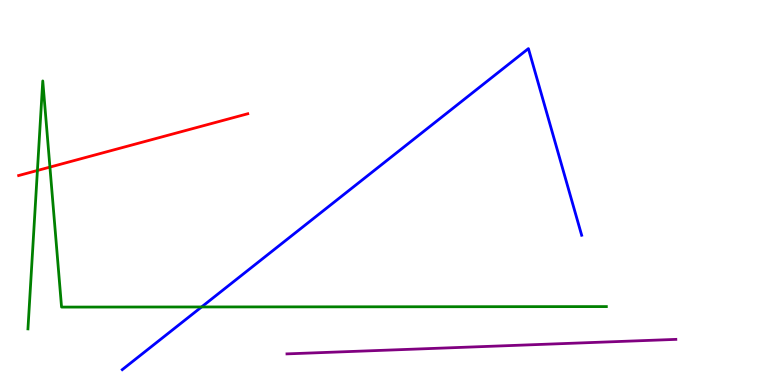[{'lines': ['blue', 'red'], 'intersections': []}, {'lines': ['green', 'red'], 'intersections': [{'x': 0.483, 'y': 5.57}, {'x': 0.644, 'y': 5.66}]}, {'lines': ['purple', 'red'], 'intersections': []}, {'lines': ['blue', 'green'], 'intersections': [{'x': 2.6, 'y': 2.03}]}, {'lines': ['blue', 'purple'], 'intersections': []}, {'lines': ['green', 'purple'], 'intersections': []}]